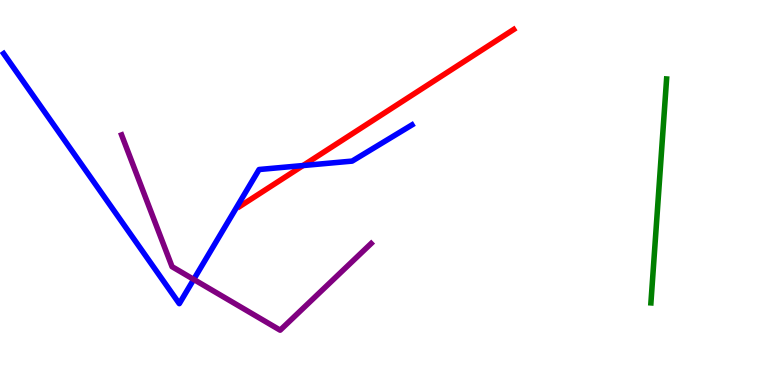[{'lines': ['blue', 'red'], 'intersections': [{'x': 3.91, 'y': 5.7}]}, {'lines': ['green', 'red'], 'intersections': []}, {'lines': ['purple', 'red'], 'intersections': []}, {'lines': ['blue', 'green'], 'intersections': []}, {'lines': ['blue', 'purple'], 'intersections': [{'x': 2.5, 'y': 2.74}]}, {'lines': ['green', 'purple'], 'intersections': []}]